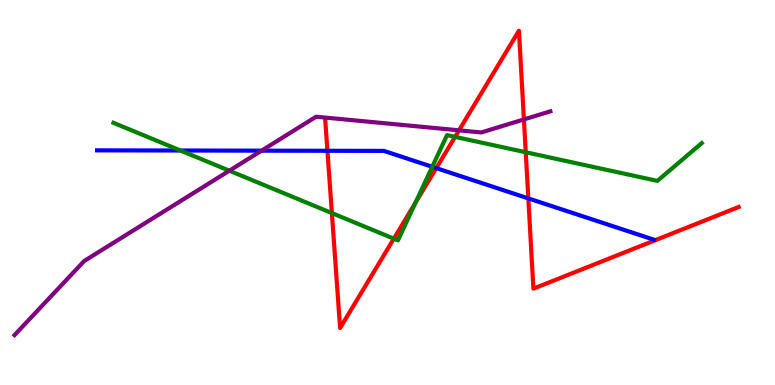[{'lines': ['blue', 'red'], 'intersections': [{'x': 4.22, 'y': 6.08}, {'x': 5.63, 'y': 5.63}, {'x': 6.82, 'y': 4.85}]}, {'lines': ['green', 'red'], 'intersections': [{'x': 4.28, 'y': 4.47}, {'x': 5.08, 'y': 3.8}, {'x': 5.36, 'y': 4.74}, {'x': 5.87, 'y': 6.44}, {'x': 6.78, 'y': 6.05}]}, {'lines': ['purple', 'red'], 'intersections': [{'x': 5.92, 'y': 6.61}, {'x': 6.76, 'y': 6.9}]}, {'lines': ['blue', 'green'], 'intersections': [{'x': 2.33, 'y': 6.09}, {'x': 5.58, 'y': 5.67}]}, {'lines': ['blue', 'purple'], 'intersections': [{'x': 3.37, 'y': 6.09}]}, {'lines': ['green', 'purple'], 'intersections': [{'x': 2.96, 'y': 5.57}]}]